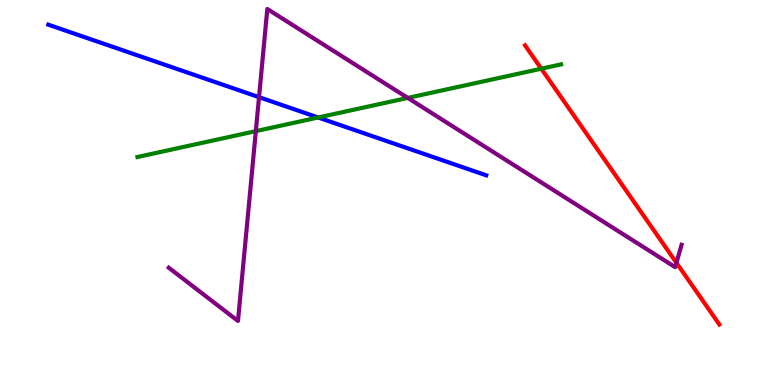[{'lines': ['blue', 'red'], 'intersections': []}, {'lines': ['green', 'red'], 'intersections': [{'x': 6.98, 'y': 8.22}]}, {'lines': ['purple', 'red'], 'intersections': [{'x': 8.73, 'y': 3.17}]}, {'lines': ['blue', 'green'], 'intersections': [{'x': 4.11, 'y': 6.95}]}, {'lines': ['blue', 'purple'], 'intersections': [{'x': 3.34, 'y': 7.48}]}, {'lines': ['green', 'purple'], 'intersections': [{'x': 3.3, 'y': 6.59}, {'x': 5.26, 'y': 7.46}]}]